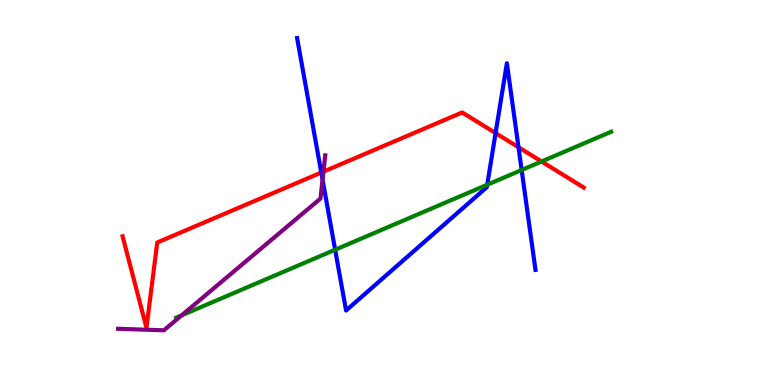[{'lines': ['blue', 'red'], 'intersections': [{'x': 4.15, 'y': 5.52}, {'x': 6.39, 'y': 6.54}, {'x': 6.69, 'y': 6.17}]}, {'lines': ['green', 'red'], 'intersections': [{'x': 6.99, 'y': 5.81}]}, {'lines': ['purple', 'red'], 'intersections': [{'x': 4.17, 'y': 5.54}]}, {'lines': ['blue', 'green'], 'intersections': [{'x': 4.32, 'y': 3.51}, {'x': 6.29, 'y': 5.2}, {'x': 6.73, 'y': 5.58}]}, {'lines': ['blue', 'purple'], 'intersections': [{'x': 4.16, 'y': 5.33}]}, {'lines': ['green', 'purple'], 'intersections': [{'x': 2.34, 'y': 1.81}]}]